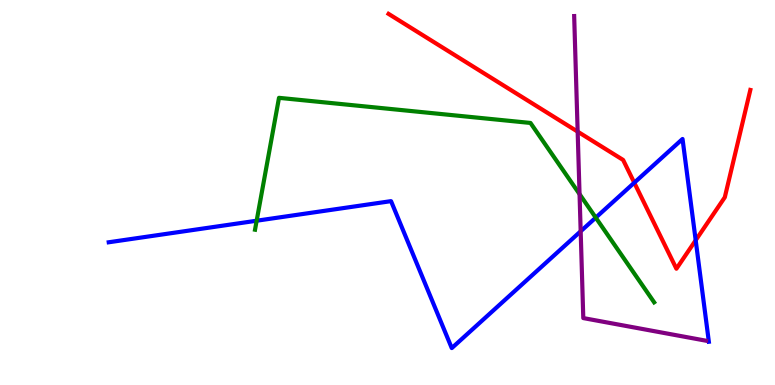[{'lines': ['blue', 'red'], 'intersections': [{'x': 8.18, 'y': 5.25}, {'x': 8.98, 'y': 3.76}]}, {'lines': ['green', 'red'], 'intersections': []}, {'lines': ['purple', 'red'], 'intersections': [{'x': 7.45, 'y': 6.58}]}, {'lines': ['blue', 'green'], 'intersections': [{'x': 3.31, 'y': 4.27}, {'x': 7.69, 'y': 4.35}]}, {'lines': ['blue', 'purple'], 'intersections': [{'x': 7.49, 'y': 3.99}]}, {'lines': ['green', 'purple'], 'intersections': [{'x': 7.48, 'y': 4.96}]}]